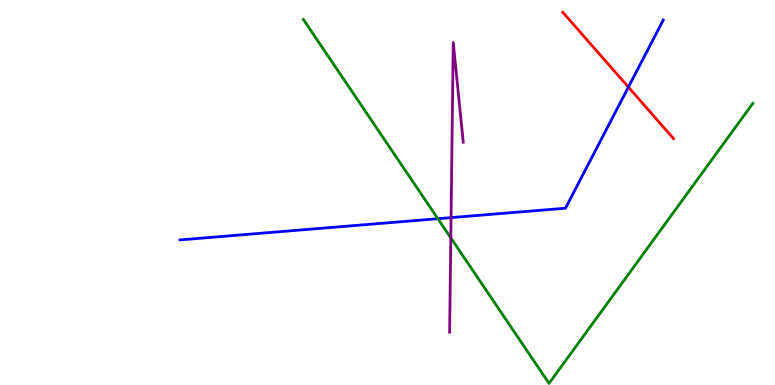[{'lines': ['blue', 'red'], 'intersections': [{'x': 8.11, 'y': 7.74}]}, {'lines': ['green', 'red'], 'intersections': []}, {'lines': ['purple', 'red'], 'intersections': []}, {'lines': ['blue', 'green'], 'intersections': [{'x': 5.65, 'y': 4.32}]}, {'lines': ['blue', 'purple'], 'intersections': [{'x': 5.82, 'y': 4.35}]}, {'lines': ['green', 'purple'], 'intersections': [{'x': 5.82, 'y': 3.82}]}]